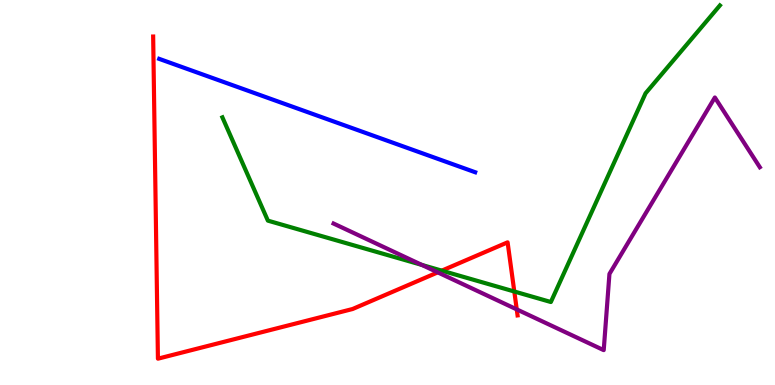[{'lines': ['blue', 'red'], 'intersections': []}, {'lines': ['green', 'red'], 'intersections': [{'x': 5.7, 'y': 2.97}, {'x': 6.64, 'y': 2.43}]}, {'lines': ['purple', 'red'], 'intersections': [{'x': 5.65, 'y': 2.93}, {'x': 6.67, 'y': 1.96}]}, {'lines': ['blue', 'green'], 'intersections': []}, {'lines': ['blue', 'purple'], 'intersections': []}, {'lines': ['green', 'purple'], 'intersections': [{'x': 5.44, 'y': 3.12}]}]